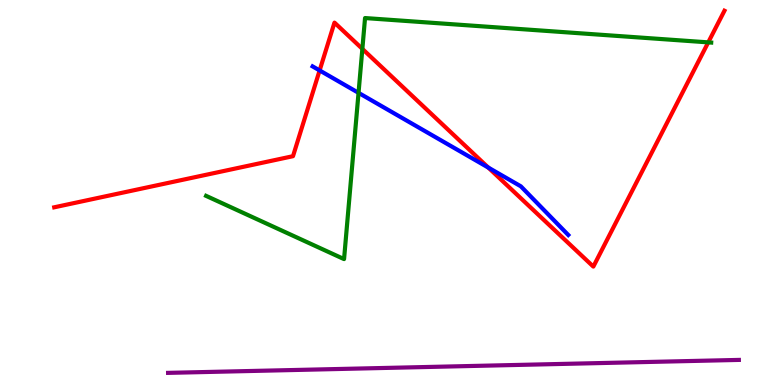[{'lines': ['blue', 'red'], 'intersections': [{'x': 4.12, 'y': 8.17}, {'x': 6.3, 'y': 5.65}]}, {'lines': ['green', 'red'], 'intersections': [{'x': 4.68, 'y': 8.73}, {'x': 9.14, 'y': 8.9}]}, {'lines': ['purple', 'red'], 'intersections': []}, {'lines': ['blue', 'green'], 'intersections': [{'x': 4.63, 'y': 7.59}]}, {'lines': ['blue', 'purple'], 'intersections': []}, {'lines': ['green', 'purple'], 'intersections': []}]